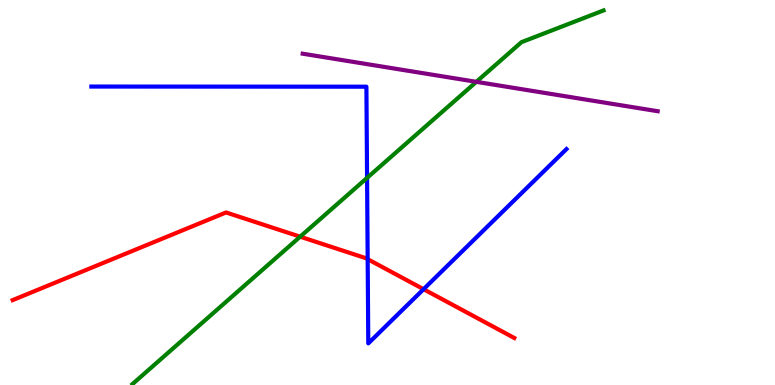[{'lines': ['blue', 'red'], 'intersections': [{'x': 4.74, 'y': 3.27}, {'x': 5.47, 'y': 2.49}]}, {'lines': ['green', 'red'], 'intersections': [{'x': 3.87, 'y': 3.85}]}, {'lines': ['purple', 'red'], 'intersections': []}, {'lines': ['blue', 'green'], 'intersections': [{'x': 4.74, 'y': 5.38}]}, {'lines': ['blue', 'purple'], 'intersections': []}, {'lines': ['green', 'purple'], 'intersections': [{'x': 6.15, 'y': 7.87}]}]